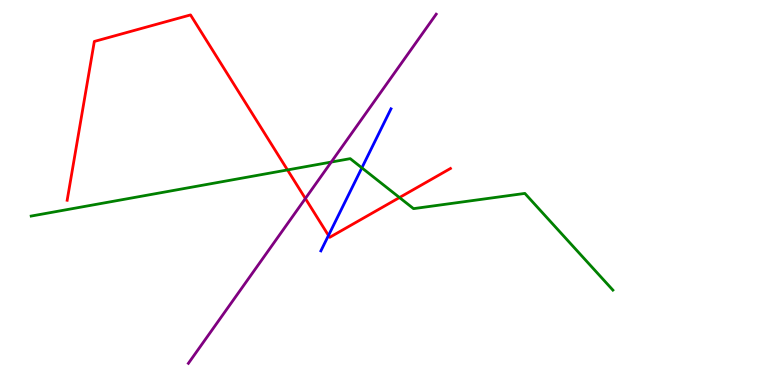[{'lines': ['blue', 'red'], 'intersections': [{'x': 4.24, 'y': 3.88}]}, {'lines': ['green', 'red'], 'intersections': [{'x': 3.71, 'y': 5.59}, {'x': 5.15, 'y': 4.87}]}, {'lines': ['purple', 'red'], 'intersections': [{'x': 3.94, 'y': 4.84}]}, {'lines': ['blue', 'green'], 'intersections': [{'x': 4.67, 'y': 5.64}]}, {'lines': ['blue', 'purple'], 'intersections': []}, {'lines': ['green', 'purple'], 'intersections': [{'x': 4.27, 'y': 5.79}]}]